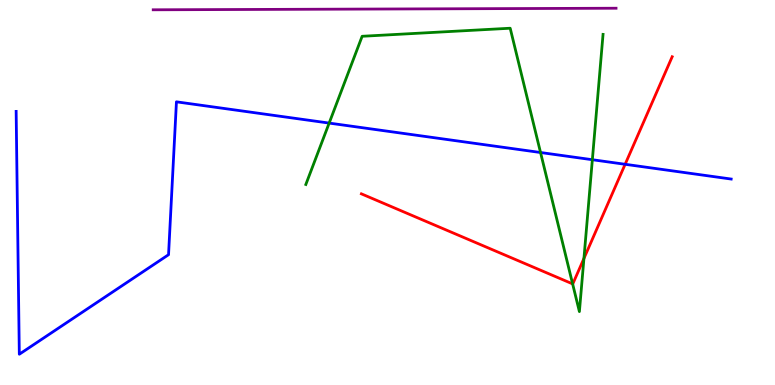[{'lines': ['blue', 'red'], 'intersections': [{'x': 8.07, 'y': 5.73}]}, {'lines': ['green', 'red'], 'intersections': [{'x': 7.39, 'y': 2.63}, {'x': 7.53, 'y': 3.29}]}, {'lines': ['purple', 'red'], 'intersections': []}, {'lines': ['blue', 'green'], 'intersections': [{'x': 4.25, 'y': 6.8}, {'x': 6.97, 'y': 6.04}, {'x': 7.64, 'y': 5.85}]}, {'lines': ['blue', 'purple'], 'intersections': []}, {'lines': ['green', 'purple'], 'intersections': []}]